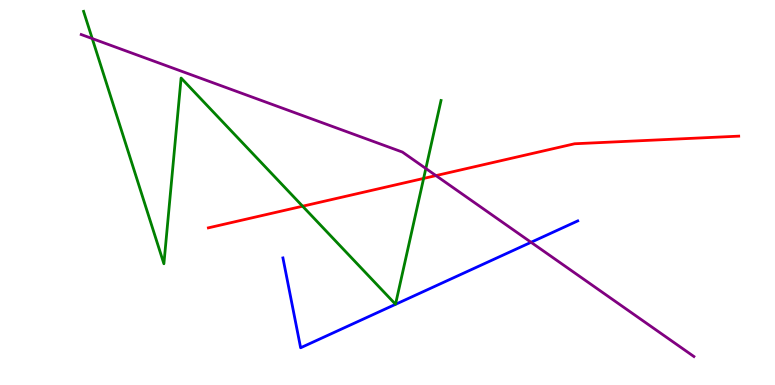[{'lines': ['blue', 'red'], 'intersections': []}, {'lines': ['green', 'red'], 'intersections': [{'x': 3.9, 'y': 4.64}, {'x': 5.47, 'y': 5.37}]}, {'lines': ['purple', 'red'], 'intersections': [{'x': 5.63, 'y': 5.44}]}, {'lines': ['blue', 'green'], 'intersections': []}, {'lines': ['blue', 'purple'], 'intersections': [{'x': 6.85, 'y': 3.71}]}, {'lines': ['green', 'purple'], 'intersections': [{'x': 1.19, 'y': 9.0}, {'x': 5.49, 'y': 5.62}]}]